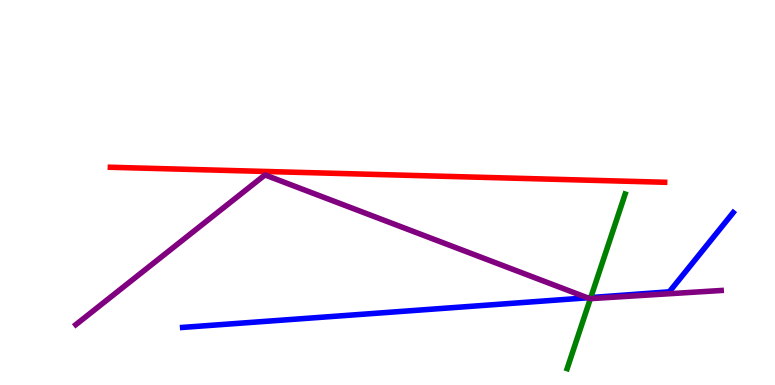[{'lines': ['blue', 'red'], 'intersections': []}, {'lines': ['green', 'red'], 'intersections': []}, {'lines': ['purple', 'red'], 'intersections': []}, {'lines': ['blue', 'green'], 'intersections': [{'x': 7.62, 'y': 2.27}]}, {'lines': ['blue', 'purple'], 'intersections': [{'x': 7.58, 'y': 2.27}]}, {'lines': ['green', 'purple'], 'intersections': [{'x': 7.62, 'y': 2.24}]}]